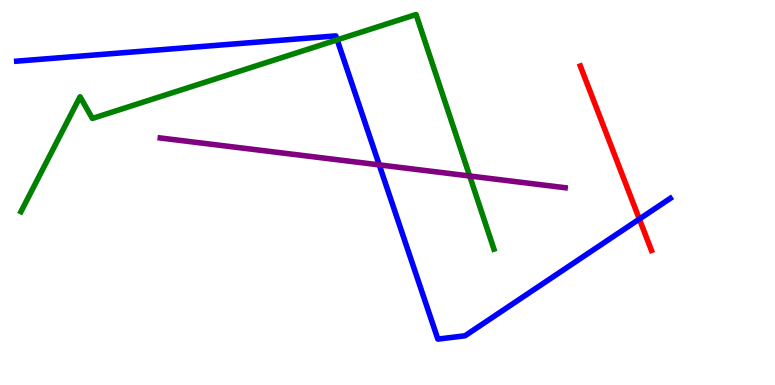[{'lines': ['blue', 'red'], 'intersections': [{'x': 8.25, 'y': 4.31}]}, {'lines': ['green', 'red'], 'intersections': []}, {'lines': ['purple', 'red'], 'intersections': []}, {'lines': ['blue', 'green'], 'intersections': [{'x': 4.35, 'y': 8.96}]}, {'lines': ['blue', 'purple'], 'intersections': [{'x': 4.89, 'y': 5.72}]}, {'lines': ['green', 'purple'], 'intersections': [{'x': 6.06, 'y': 5.43}]}]